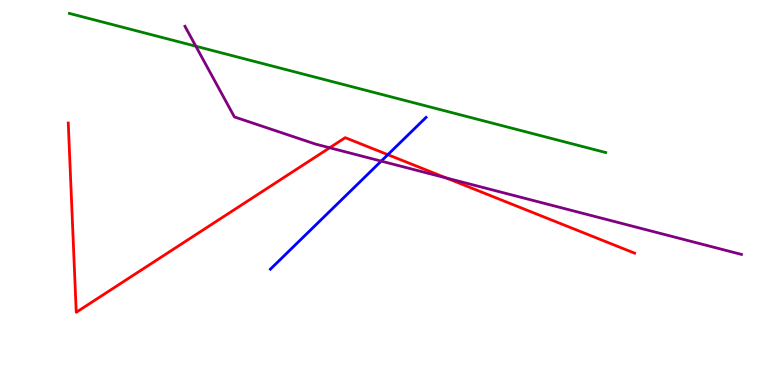[{'lines': ['blue', 'red'], 'intersections': [{'x': 5.0, 'y': 5.98}]}, {'lines': ['green', 'red'], 'intersections': []}, {'lines': ['purple', 'red'], 'intersections': [{'x': 4.25, 'y': 6.16}, {'x': 5.76, 'y': 5.38}]}, {'lines': ['blue', 'green'], 'intersections': []}, {'lines': ['blue', 'purple'], 'intersections': [{'x': 4.92, 'y': 5.82}]}, {'lines': ['green', 'purple'], 'intersections': [{'x': 2.53, 'y': 8.8}]}]